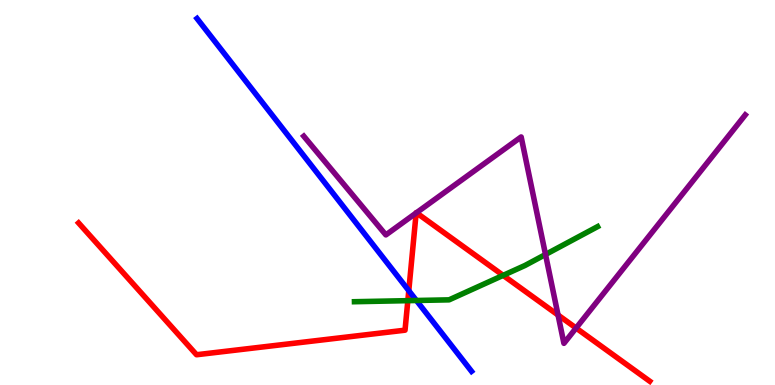[{'lines': ['blue', 'red'], 'intersections': [{'x': 5.27, 'y': 2.45}]}, {'lines': ['green', 'red'], 'intersections': [{'x': 5.26, 'y': 2.19}, {'x': 6.49, 'y': 2.85}]}, {'lines': ['purple', 'red'], 'intersections': [{'x': 5.37, 'y': 4.47}, {'x': 5.37, 'y': 4.47}, {'x': 7.2, 'y': 1.82}, {'x': 7.43, 'y': 1.48}]}, {'lines': ['blue', 'green'], 'intersections': [{'x': 5.37, 'y': 2.2}]}, {'lines': ['blue', 'purple'], 'intersections': []}, {'lines': ['green', 'purple'], 'intersections': [{'x': 7.04, 'y': 3.39}]}]